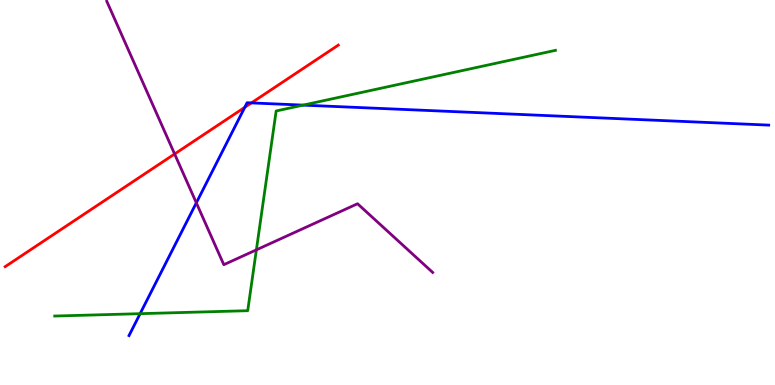[{'lines': ['blue', 'red'], 'intersections': [{'x': 3.16, 'y': 7.21}, {'x': 3.24, 'y': 7.33}]}, {'lines': ['green', 'red'], 'intersections': []}, {'lines': ['purple', 'red'], 'intersections': [{'x': 2.25, 'y': 6.0}]}, {'lines': ['blue', 'green'], 'intersections': [{'x': 1.81, 'y': 1.85}, {'x': 3.91, 'y': 7.27}]}, {'lines': ['blue', 'purple'], 'intersections': [{'x': 2.53, 'y': 4.73}]}, {'lines': ['green', 'purple'], 'intersections': [{'x': 3.31, 'y': 3.51}]}]